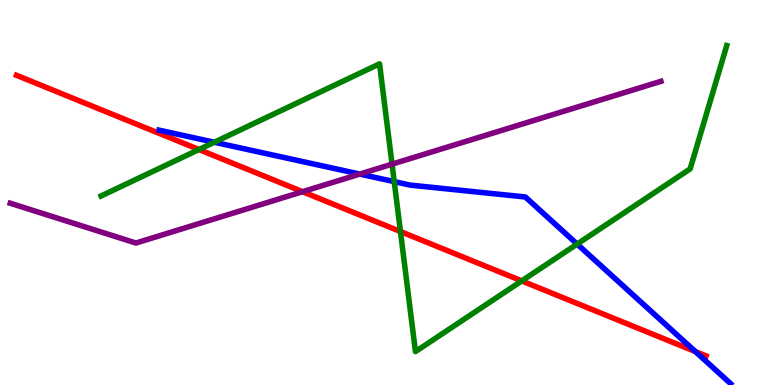[{'lines': ['blue', 'red'], 'intersections': [{'x': 8.97, 'y': 0.869}]}, {'lines': ['green', 'red'], 'intersections': [{'x': 2.57, 'y': 6.12}, {'x': 5.17, 'y': 3.99}, {'x': 6.73, 'y': 2.7}]}, {'lines': ['purple', 'red'], 'intersections': [{'x': 3.9, 'y': 5.02}]}, {'lines': ['blue', 'green'], 'intersections': [{'x': 2.77, 'y': 6.31}, {'x': 5.09, 'y': 5.28}, {'x': 7.45, 'y': 3.66}]}, {'lines': ['blue', 'purple'], 'intersections': [{'x': 4.64, 'y': 5.48}]}, {'lines': ['green', 'purple'], 'intersections': [{'x': 5.06, 'y': 5.74}]}]